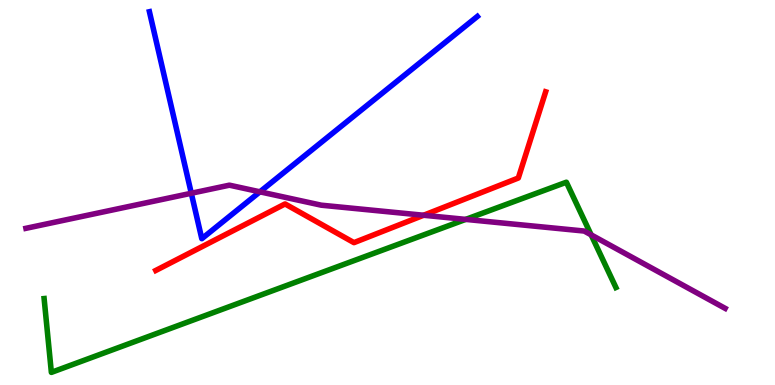[{'lines': ['blue', 'red'], 'intersections': []}, {'lines': ['green', 'red'], 'intersections': []}, {'lines': ['purple', 'red'], 'intersections': [{'x': 5.47, 'y': 4.41}]}, {'lines': ['blue', 'green'], 'intersections': []}, {'lines': ['blue', 'purple'], 'intersections': [{'x': 2.47, 'y': 4.98}, {'x': 3.35, 'y': 5.02}]}, {'lines': ['green', 'purple'], 'intersections': [{'x': 6.01, 'y': 4.3}, {'x': 7.63, 'y': 3.9}]}]